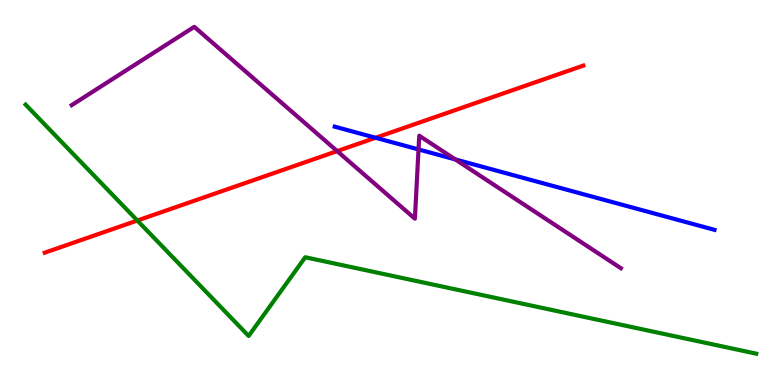[{'lines': ['blue', 'red'], 'intersections': [{'x': 4.85, 'y': 6.42}]}, {'lines': ['green', 'red'], 'intersections': [{'x': 1.77, 'y': 4.27}]}, {'lines': ['purple', 'red'], 'intersections': [{'x': 4.35, 'y': 6.08}]}, {'lines': ['blue', 'green'], 'intersections': []}, {'lines': ['blue', 'purple'], 'intersections': [{'x': 5.4, 'y': 6.12}, {'x': 5.88, 'y': 5.86}]}, {'lines': ['green', 'purple'], 'intersections': []}]